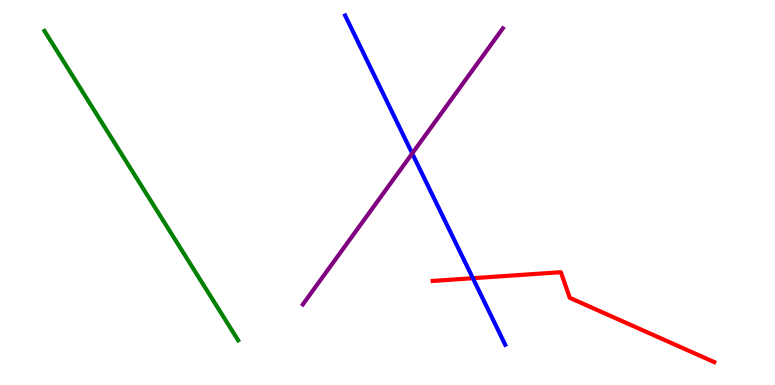[{'lines': ['blue', 'red'], 'intersections': [{'x': 6.1, 'y': 2.77}]}, {'lines': ['green', 'red'], 'intersections': []}, {'lines': ['purple', 'red'], 'intersections': []}, {'lines': ['blue', 'green'], 'intersections': []}, {'lines': ['blue', 'purple'], 'intersections': [{'x': 5.32, 'y': 6.01}]}, {'lines': ['green', 'purple'], 'intersections': []}]